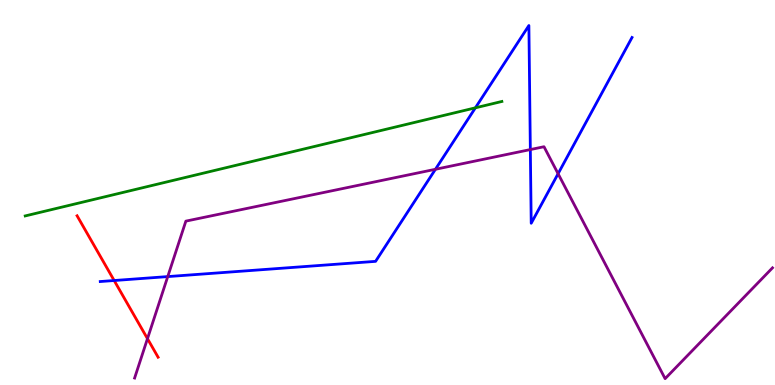[{'lines': ['blue', 'red'], 'intersections': [{'x': 1.47, 'y': 2.71}]}, {'lines': ['green', 'red'], 'intersections': []}, {'lines': ['purple', 'red'], 'intersections': [{'x': 1.9, 'y': 1.2}]}, {'lines': ['blue', 'green'], 'intersections': [{'x': 6.13, 'y': 7.2}]}, {'lines': ['blue', 'purple'], 'intersections': [{'x': 2.16, 'y': 2.82}, {'x': 5.62, 'y': 5.6}, {'x': 6.84, 'y': 6.12}, {'x': 7.2, 'y': 5.49}]}, {'lines': ['green', 'purple'], 'intersections': []}]